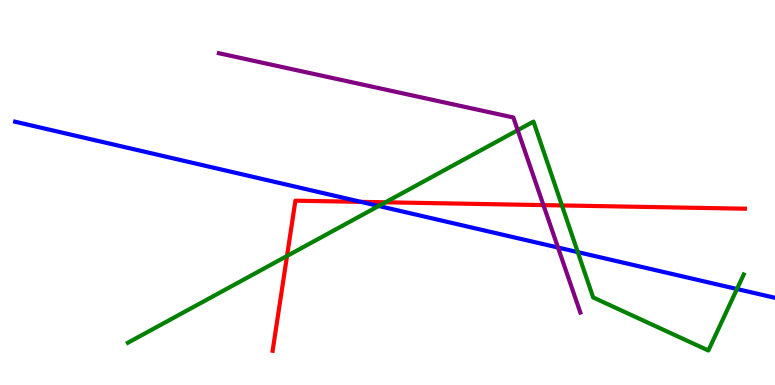[{'lines': ['blue', 'red'], 'intersections': [{'x': 4.66, 'y': 4.76}]}, {'lines': ['green', 'red'], 'intersections': [{'x': 3.7, 'y': 3.35}, {'x': 4.97, 'y': 4.75}, {'x': 7.25, 'y': 4.66}]}, {'lines': ['purple', 'red'], 'intersections': [{'x': 7.01, 'y': 4.67}]}, {'lines': ['blue', 'green'], 'intersections': [{'x': 4.89, 'y': 4.65}, {'x': 7.46, 'y': 3.45}, {'x': 9.51, 'y': 2.49}]}, {'lines': ['blue', 'purple'], 'intersections': [{'x': 7.2, 'y': 3.57}]}, {'lines': ['green', 'purple'], 'intersections': [{'x': 6.68, 'y': 6.62}]}]